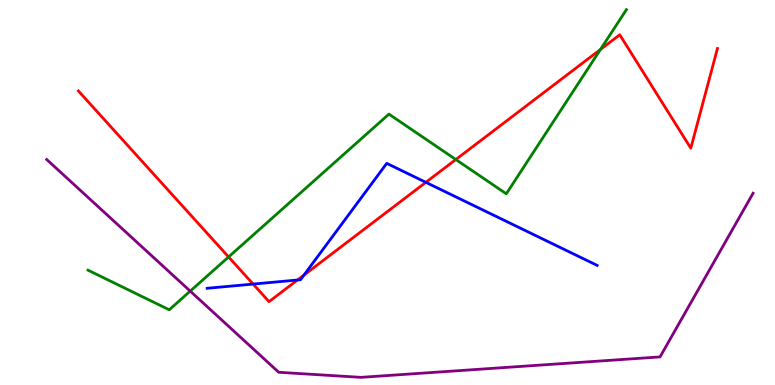[{'lines': ['blue', 'red'], 'intersections': [{'x': 3.27, 'y': 2.62}, {'x': 3.84, 'y': 2.73}, {'x': 3.92, 'y': 2.85}, {'x': 5.49, 'y': 5.26}]}, {'lines': ['green', 'red'], 'intersections': [{'x': 2.95, 'y': 3.33}, {'x': 5.88, 'y': 5.86}, {'x': 7.75, 'y': 8.71}]}, {'lines': ['purple', 'red'], 'intersections': []}, {'lines': ['blue', 'green'], 'intersections': []}, {'lines': ['blue', 'purple'], 'intersections': []}, {'lines': ['green', 'purple'], 'intersections': [{'x': 2.45, 'y': 2.44}]}]